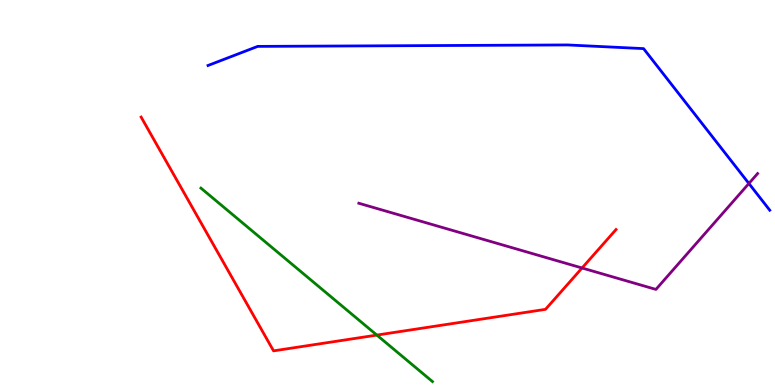[{'lines': ['blue', 'red'], 'intersections': []}, {'lines': ['green', 'red'], 'intersections': [{'x': 4.86, 'y': 1.3}]}, {'lines': ['purple', 'red'], 'intersections': [{'x': 7.51, 'y': 3.04}]}, {'lines': ['blue', 'green'], 'intersections': []}, {'lines': ['blue', 'purple'], 'intersections': [{'x': 9.66, 'y': 5.23}]}, {'lines': ['green', 'purple'], 'intersections': []}]